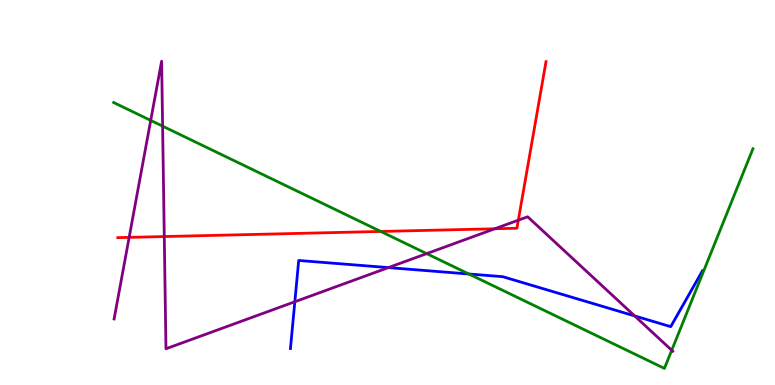[{'lines': ['blue', 'red'], 'intersections': []}, {'lines': ['green', 'red'], 'intersections': [{'x': 4.91, 'y': 3.99}]}, {'lines': ['purple', 'red'], 'intersections': [{'x': 1.67, 'y': 3.83}, {'x': 2.12, 'y': 3.86}, {'x': 6.38, 'y': 4.06}, {'x': 6.69, 'y': 4.28}]}, {'lines': ['blue', 'green'], 'intersections': [{'x': 6.05, 'y': 2.88}]}, {'lines': ['blue', 'purple'], 'intersections': [{'x': 3.8, 'y': 2.16}, {'x': 5.01, 'y': 3.05}, {'x': 8.19, 'y': 1.79}]}, {'lines': ['green', 'purple'], 'intersections': [{'x': 1.94, 'y': 6.87}, {'x': 2.1, 'y': 6.72}, {'x': 5.51, 'y': 3.41}, {'x': 8.67, 'y': 0.902}]}]